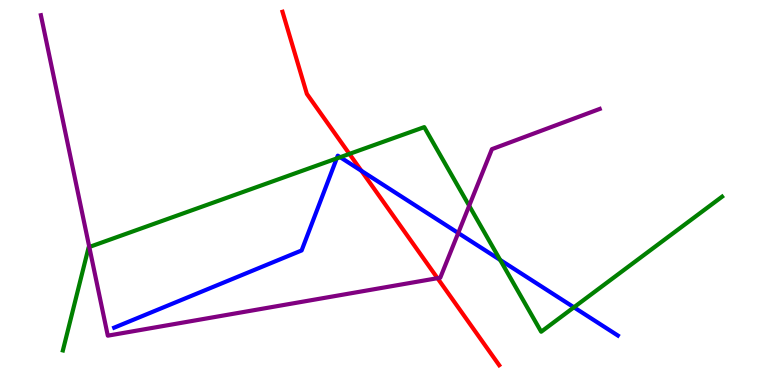[{'lines': ['blue', 'red'], 'intersections': [{'x': 4.66, 'y': 5.56}]}, {'lines': ['green', 'red'], 'intersections': [{'x': 4.51, 'y': 6.0}]}, {'lines': ['purple', 'red'], 'intersections': [{'x': 5.65, 'y': 2.77}]}, {'lines': ['blue', 'green'], 'intersections': [{'x': 4.34, 'y': 5.88}, {'x': 4.39, 'y': 5.92}, {'x': 6.45, 'y': 3.25}, {'x': 7.41, 'y': 2.02}]}, {'lines': ['blue', 'purple'], 'intersections': [{'x': 5.91, 'y': 3.95}]}, {'lines': ['green', 'purple'], 'intersections': [{'x': 1.15, 'y': 3.58}, {'x': 6.05, 'y': 4.66}]}]